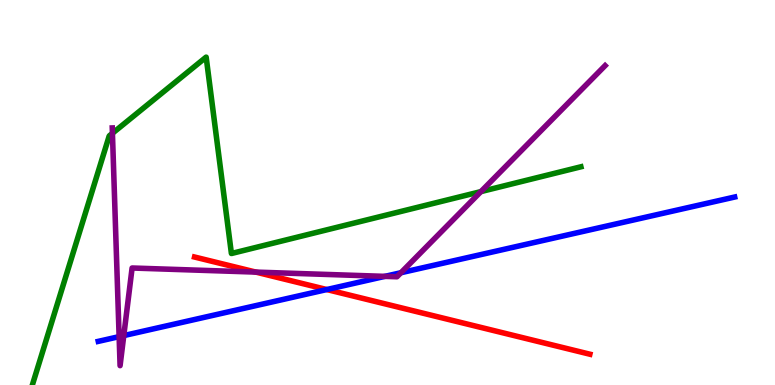[{'lines': ['blue', 'red'], 'intersections': [{'x': 4.22, 'y': 2.48}]}, {'lines': ['green', 'red'], 'intersections': []}, {'lines': ['purple', 'red'], 'intersections': [{'x': 3.3, 'y': 2.93}]}, {'lines': ['blue', 'green'], 'intersections': []}, {'lines': ['blue', 'purple'], 'intersections': [{'x': 1.54, 'y': 1.26}, {'x': 1.6, 'y': 1.28}, {'x': 4.97, 'y': 2.82}, {'x': 5.17, 'y': 2.92}]}, {'lines': ['green', 'purple'], 'intersections': [{'x': 1.45, 'y': 6.54}, {'x': 6.21, 'y': 5.02}]}]